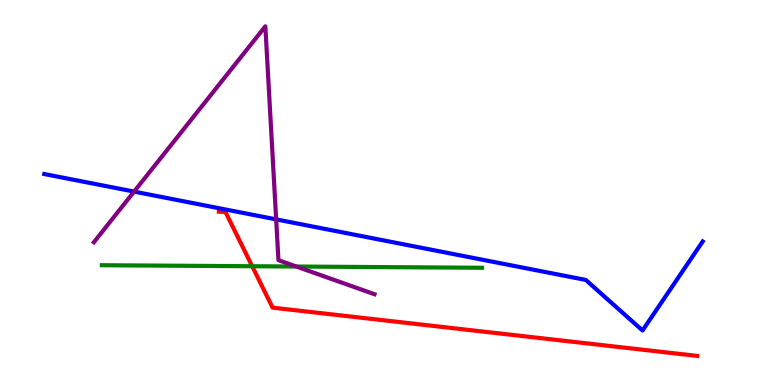[{'lines': ['blue', 'red'], 'intersections': []}, {'lines': ['green', 'red'], 'intersections': [{'x': 3.25, 'y': 3.08}]}, {'lines': ['purple', 'red'], 'intersections': []}, {'lines': ['blue', 'green'], 'intersections': []}, {'lines': ['blue', 'purple'], 'intersections': [{'x': 1.73, 'y': 5.02}, {'x': 3.56, 'y': 4.3}]}, {'lines': ['green', 'purple'], 'intersections': [{'x': 3.82, 'y': 3.08}]}]